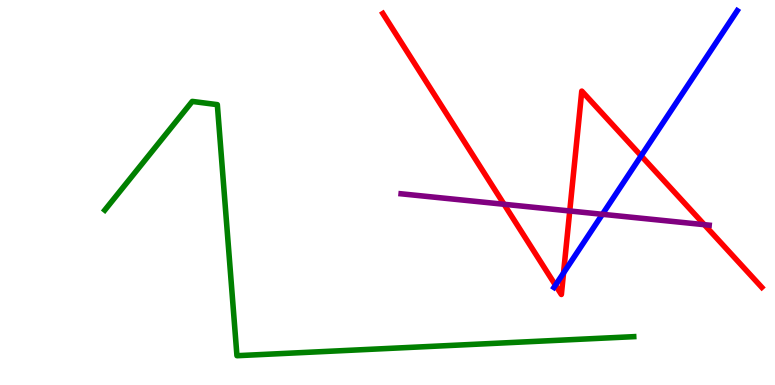[{'lines': ['blue', 'red'], 'intersections': [{'x': 7.17, 'y': 2.59}, {'x': 7.27, 'y': 2.91}, {'x': 8.27, 'y': 5.95}]}, {'lines': ['green', 'red'], 'intersections': []}, {'lines': ['purple', 'red'], 'intersections': [{'x': 6.5, 'y': 4.69}, {'x': 7.35, 'y': 4.52}, {'x': 9.09, 'y': 4.16}]}, {'lines': ['blue', 'green'], 'intersections': []}, {'lines': ['blue', 'purple'], 'intersections': [{'x': 7.77, 'y': 4.43}]}, {'lines': ['green', 'purple'], 'intersections': []}]